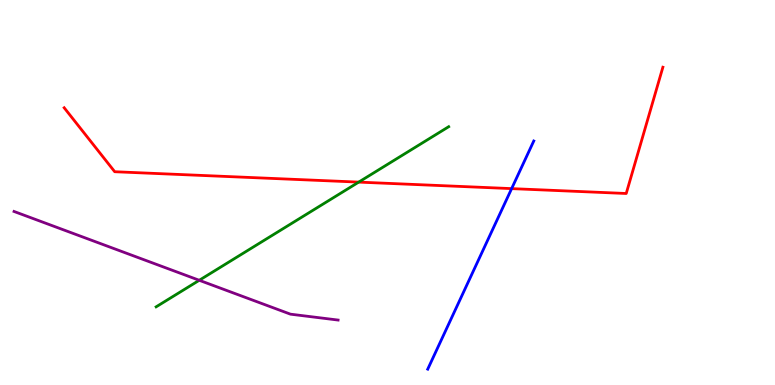[{'lines': ['blue', 'red'], 'intersections': [{'x': 6.6, 'y': 5.1}]}, {'lines': ['green', 'red'], 'intersections': [{'x': 4.63, 'y': 5.27}]}, {'lines': ['purple', 'red'], 'intersections': []}, {'lines': ['blue', 'green'], 'intersections': []}, {'lines': ['blue', 'purple'], 'intersections': []}, {'lines': ['green', 'purple'], 'intersections': [{'x': 2.57, 'y': 2.72}]}]